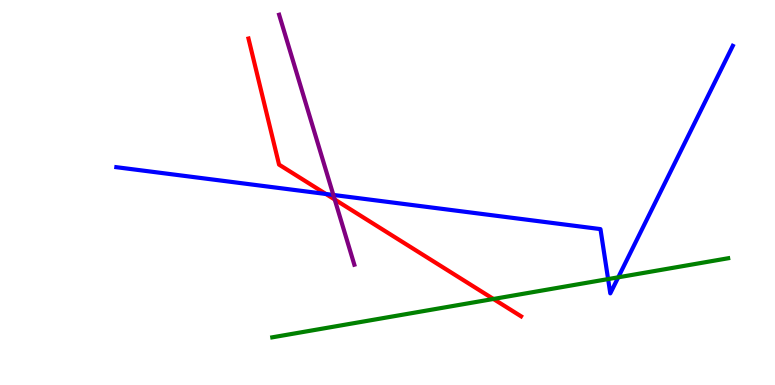[{'lines': ['blue', 'red'], 'intersections': [{'x': 4.21, 'y': 4.96}]}, {'lines': ['green', 'red'], 'intersections': [{'x': 6.37, 'y': 2.23}]}, {'lines': ['purple', 'red'], 'intersections': [{'x': 4.32, 'y': 4.82}]}, {'lines': ['blue', 'green'], 'intersections': [{'x': 7.85, 'y': 2.75}, {'x': 7.98, 'y': 2.8}]}, {'lines': ['blue', 'purple'], 'intersections': [{'x': 4.3, 'y': 4.94}]}, {'lines': ['green', 'purple'], 'intersections': []}]